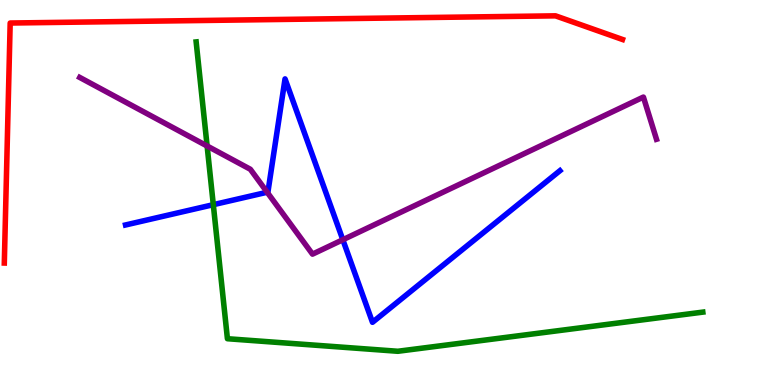[{'lines': ['blue', 'red'], 'intersections': []}, {'lines': ['green', 'red'], 'intersections': []}, {'lines': ['purple', 'red'], 'intersections': []}, {'lines': ['blue', 'green'], 'intersections': [{'x': 2.75, 'y': 4.68}]}, {'lines': ['blue', 'purple'], 'intersections': [{'x': 3.45, 'y': 5.01}, {'x': 4.42, 'y': 3.77}]}, {'lines': ['green', 'purple'], 'intersections': [{'x': 2.67, 'y': 6.21}]}]